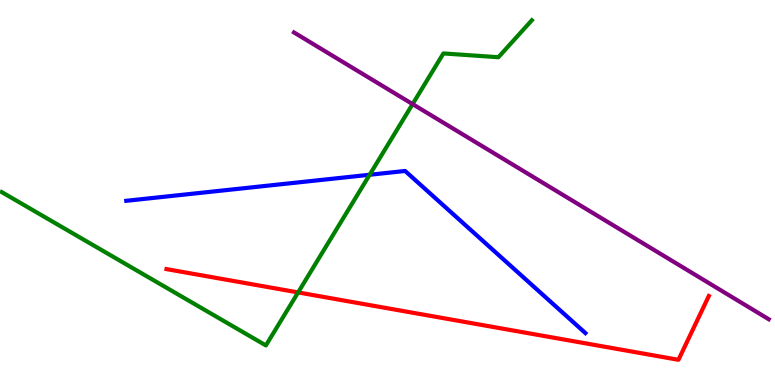[{'lines': ['blue', 'red'], 'intersections': []}, {'lines': ['green', 'red'], 'intersections': [{'x': 3.85, 'y': 2.4}]}, {'lines': ['purple', 'red'], 'intersections': []}, {'lines': ['blue', 'green'], 'intersections': [{'x': 4.77, 'y': 5.46}]}, {'lines': ['blue', 'purple'], 'intersections': []}, {'lines': ['green', 'purple'], 'intersections': [{'x': 5.32, 'y': 7.3}]}]